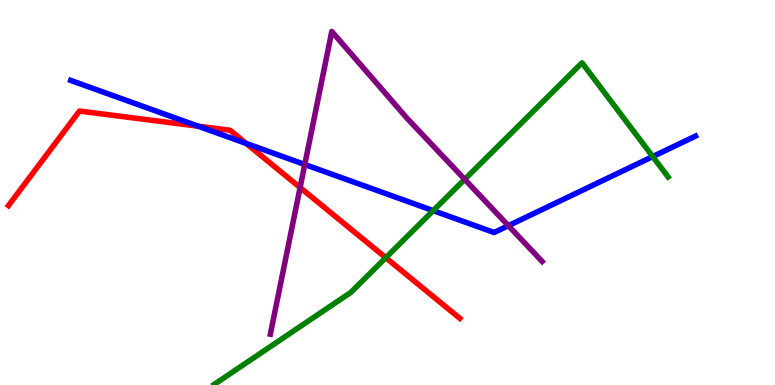[{'lines': ['blue', 'red'], 'intersections': [{'x': 2.56, 'y': 6.72}, {'x': 3.18, 'y': 6.27}]}, {'lines': ['green', 'red'], 'intersections': [{'x': 4.98, 'y': 3.31}]}, {'lines': ['purple', 'red'], 'intersections': [{'x': 3.87, 'y': 5.13}]}, {'lines': ['blue', 'green'], 'intersections': [{'x': 5.59, 'y': 4.53}, {'x': 8.42, 'y': 5.93}]}, {'lines': ['blue', 'purple'], 'intersections': [{'x': 3.93, 'y': 5.73}, {'x': 6.56, 'y': 4.14}]}, {'lines': ['green', 'purple'], 'intersections': [{'x': 6.0, 'y': 5.34}]}]